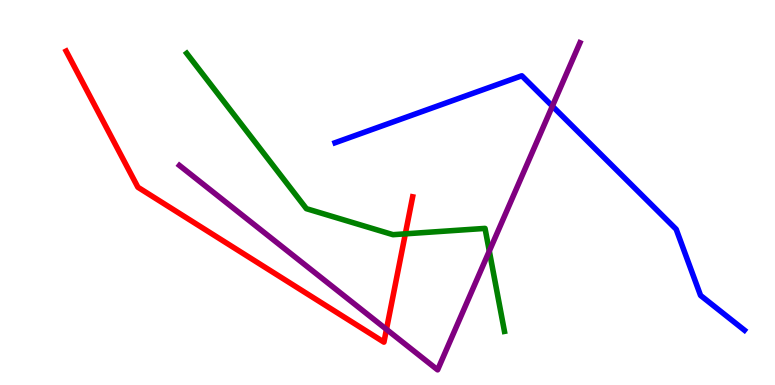[{'lines': ['blue', 'red'], 'intersections': []}, {'lines': ['green', 'red'], 'intersections': [{'x': 5.23, 'y': 3.93}]}, {'lines': ['purple', 'red'], 'intersections': [{'x': 4.99, 'y': 1.45}]}, {'lines': ['blue', 'green'], 'intersections': []}, {'lines': ['blue', 'purple'], 'intersections': [{'x': 7.13, 'y': 7.24}]}, {'lines': ['green', 'purple'], 'intersections': [{'x': 6.31, 'y': 3.48}]}]